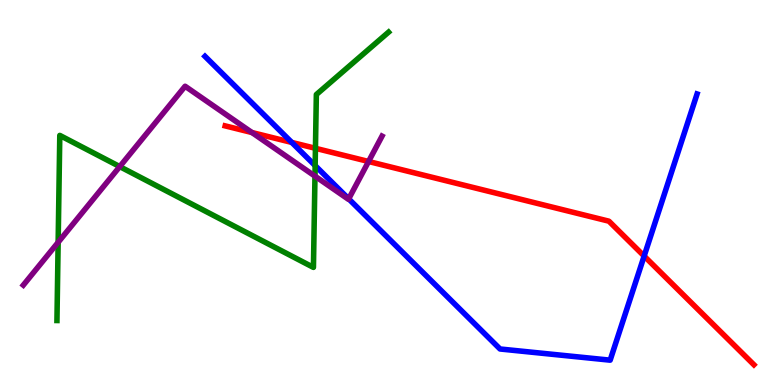[{'lines': ['blue', 'red'], 'intersections': [{'x': 3.76, 'y': 6.3}, {'x': 8.31, 'y': 3.35}]}, {'lines': ['green', 'red'], 'intersections': [{'x': 4.07, 'y': 6.15}]}, {'lines': ['purple', 'red'], 'intersections': [{'x': 3.25, 'y': 6.56}, {'x': 4.76, 'y': 5.81}]}, {'lines': ['blue', 'green'], 'intersections': [{'x': 4.07, 'y': 5.7}]}, {'lines': ['blue', 'purple'], 'intersections': [{'x': 4.5, 'y': 4.83}]}, {'lines': ['green', 'purple'], 'intersections': [{'x': 0.75, 'y': 3.71}, {'x': 1.55, 'y': 5.67}, {'x': 4.06, 'y': 5.42}]}]